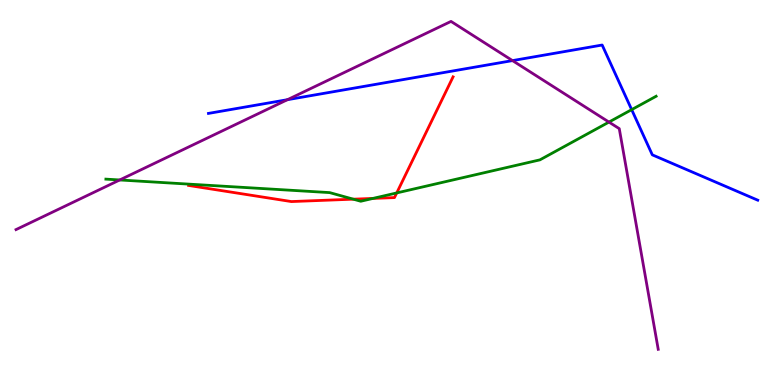[{'lines': ['blue', 'red'], 'intersections': []}, {'lines': ['green', 'red'], 'intersections': [{'x': 4.56, 'y': 4.83}, {'x': 4.81, 'y': 4.85}, {'x': 5.12, 'y': 4.99}]}, {'lines': ['purple', 'red'], 'intersections': []}, {'lines': ['blue', 'green'], 'intersections': [{'x': 8.15, 'y': 7.15}]}, {'lines': ['blue', 'purple'], 'intersections': [{'x': 3.71, 'y': 7.41}, {'x': 6.61, 'y': 8.43}]}, {'lines': ['green', 'purple'], 'intersections': [{'x': 1.54, 'y': 5.33}, {'x': 7.86, 'y': 6.83}]}]